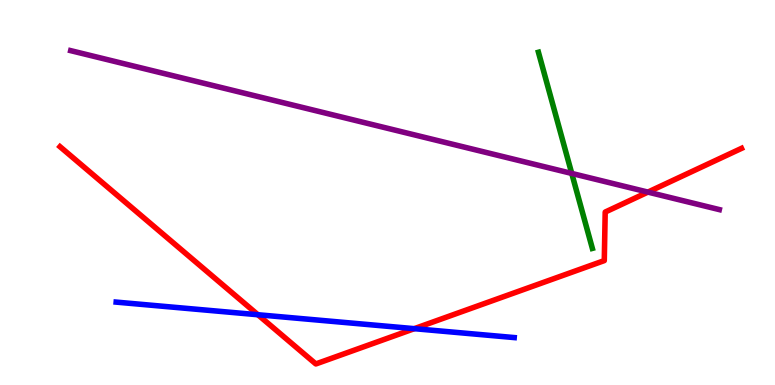[{'lines': ['blue', 'red'], 'intersections': [{'x': 3.33, 'y': 1.83}, {'x': 5.35, 'y': 1.46}]}, {'lines': ['green', 'red'], 'intersections': []}, {'lines': ['purple', 'red'], 'intersections': [{'x': 8.36, 'y': 5.01}]}, {'lines': ['blue', 'green'], 'intersections': []}, {'lines': ['blue', 'purple'], 'intersections': []}, {'lines': ['green', 'purple'], 'intersections': [{'x': 7.38, 'y': 5.5}]}]